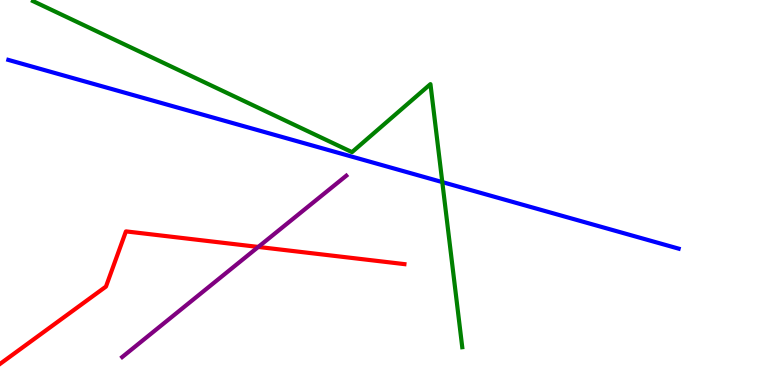[{'lines': ['blue', 'red'], 'intersections': []}, {'lines': ['green', 'red'], 'intersections': []}, {'lines': ['purple', 'red'], 'intersections': [{'x': 3.33, 'y': 3.59}]}, {'lines': ['blue', 'green'], 'intersections': [{'x': 5.71, 'y': 5.27}]}, {'lines': ['blue', 'purple'], 'intersections': []}, {'lines': ['green', 'purple'], 'intersections': []}]